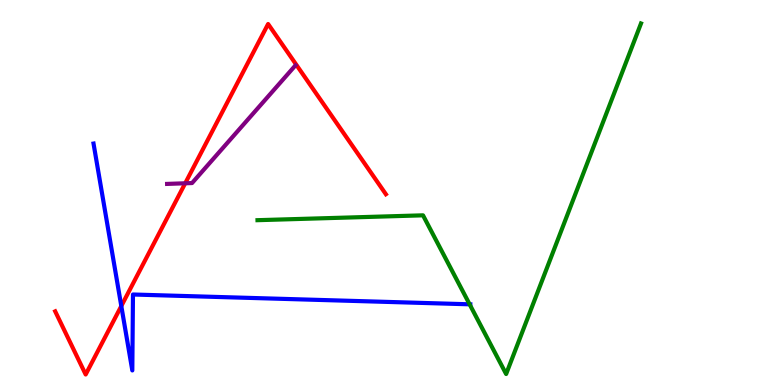[{'lines': ['blue', 'red'], 'intersections': [{'x': 1.57, 'y': 2.05}]}, {'lines': ['green', 'red'], 'intersections': []}, {'lines': ['purple', 'red'], 'intersections': [{'x': 2.39, 'y': 5.24}]}, {'lines': ['blue', 'green'], 'intersections': [{'x': 6.06, 'y': 2.1}]}, {'lines': ['blue', 'purple'], 'intersections': []}, {'lines': ['green', 'purple'], 'intersections': []}]